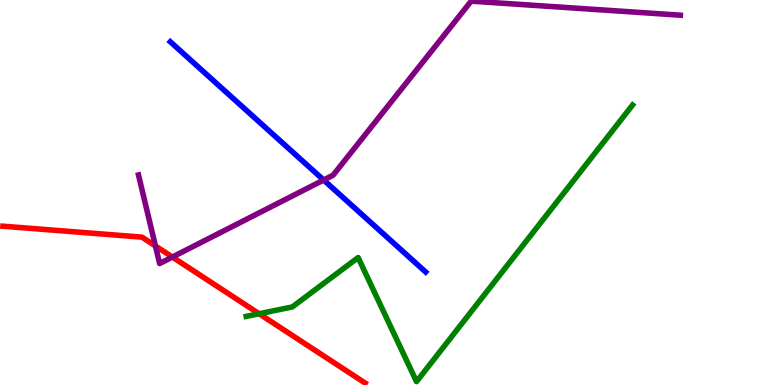[{'lines': ['blue', 'red'], 'intersections': []}, {'lines': ['green', 'red'], 'intersections': [{'x': 3.34, 'y': 1.85}]}, {'lines': ['purple', 'red'], 'intersections': [{'x': 2.01, 'y': 3.61}, {'x': 2.22, 'y': 3.32}]}, {'lines': ['blue', 'green'], 'intersections': []}, {'lines': ['blue', 'purple'], 'intersections': [{'x': 4.18, 'y': 5.32}]}, {'lines': ['green', 'purple'], 'intersections': []}]